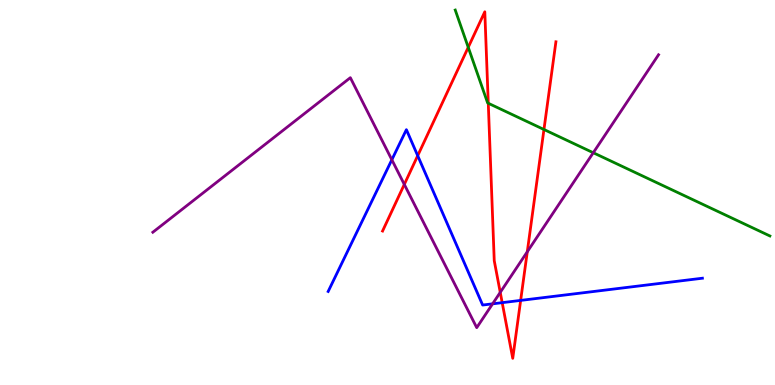[{'lines': ['blue', 'red'], 'intersections': [{'x': 5.39, 'y': 5.96}, {'x': 6.48, 'y': 2.14}, {'x': 6.72, 'y': 2.2}]}, {'lines': ['green', 'red'], 'intersections': [{'x': 6.04, 'y': 8.77}, {'x': 6.3, 'y': 7.32}, {'x': 7.02, 'y': 6.64}]}, {'lines': ['purple', 'red'], 'intersections': [{'x': 5.22, 'y': 5.21}, {'x': 6.45, 'y': 2.41}, {'x': 6.8, 'y': 3.46}]}, {'lines': ['blue', 'green'], 'intersections': []}, {'lines': ['blue', 'purple'], 'intersections': [{'x': 5.06, 'y': 5.85}, {'x': 6.36, 'y': 2.11}]}, {'lines': ['green', 'purple'], 'intersections': [{'x': 7.66, 'y': 6.03}]}]